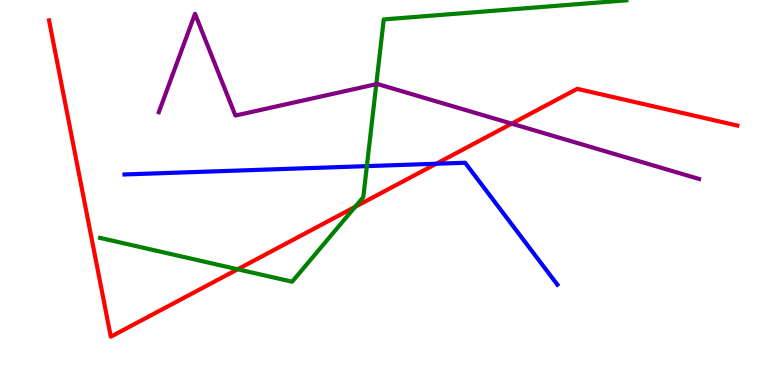[{'lines': ['blue', 'red'], 'intersections': [{'x': 5.63, 'y': 5.75}]}, {'lines': ['green', 'red'], 'intersections': [{'x': 3.07, 'y': 3.01}, {'x': 4.58, 'y': 4.63}]}, {'lines': ['purple', 'red'], 'intersections': [{'x': 6.6, 'y': 6.79}]}, {'lines': ['blue', 'green'], 'intersections': [{'x': 4.73, 'y': 5.69}]}, {'lines': ['blue', 'purple'], 'intersections': []}, {'lines': ['green', 'purple'], 'intersections': [{'x': 4.86, 'y': 7.81}]}]